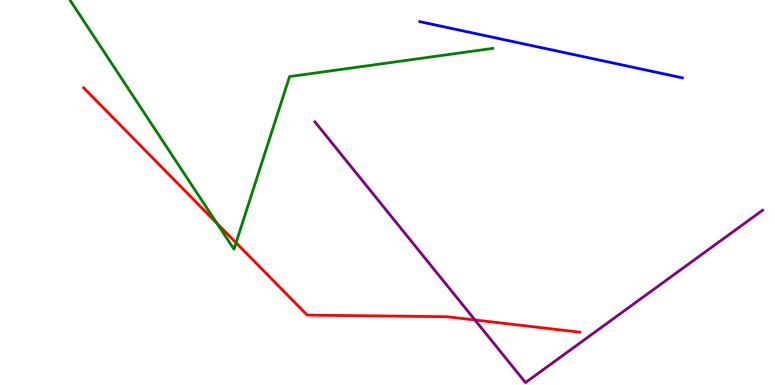[{'lines': ['blue', 'red'], 'intersections': []}, {'lines': ['green', 'red'], 'intersections': [{'x': 2.8, 'y': 4.2}, {'x': 3.05, 'y': 3.69}]}, {'lines': ['purple', 'red'], 'intersections': [{'x': 6.13, 'y': 1.69}]}, {'lines': ['blue', 'green'], 'intersections': []}, {'lines': ['blue', 'purple'], 'intersections': []}, {'lines': ['green', 'purple'], 'intersections': []}]